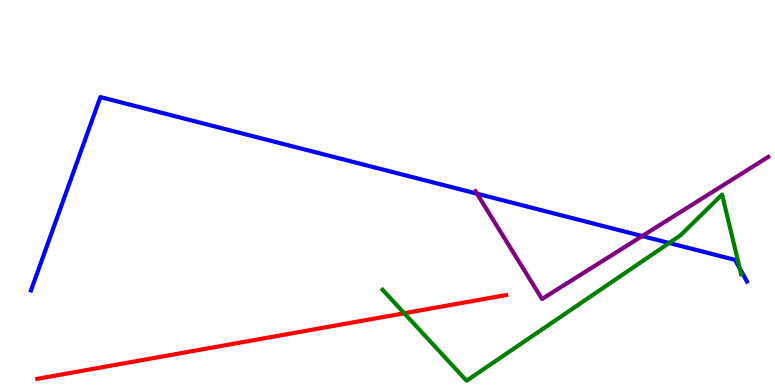[{'lines': ['blue', 'red'], 'intersections': []}, {'lines': ['green', 'red'], 'intersections': [{'x': 5.22, 'y': 1.86}]}, {'lines': ['purple', 'red'], 'intersections': []}, {'lines': ['blue', 'green'], 'intersections': [{'x': 8.63, 'y': 3.69}, {'x': 9.54, 'y': 3.03}]}, {'lines': ['blue', 'purple'], 'intersections': [{'x': 6.15, 'y': 4.97}, {'x': 8.29, 'y': 3.87}]}, {'lines': ['green', 'purple'], 'intersections': []}]